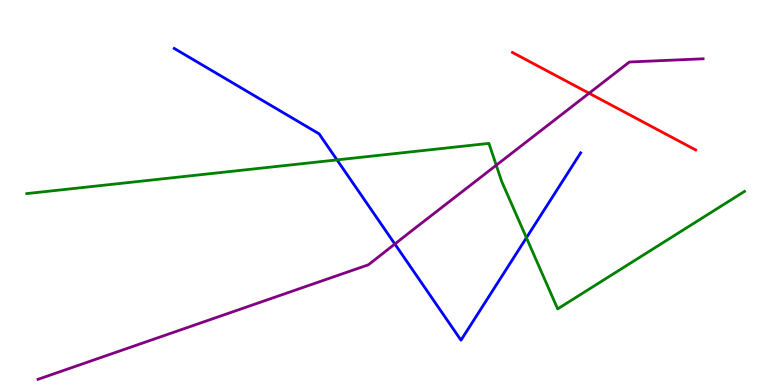[{'lines': ['blue', 'red'], 'intersections': []}, {'lines': ['green', 'red'], 'intersections': []}, {'lines': ['purple', 'red'], 'intersections': [{'x': 7.6, 'y': 7.58}]}, {'lines': ['blue', 'green'], 'intersections': [{'x': 4.35, 'y': 5.85}, {'x': 6.79, 'y': 3.82}]}, {'lines': ['blue', 'purple'], 'intersections': [{'x': 5.09, 'y': 3.66}]}, {'lines': ['green', 'purple'], 'intersections': [{'x': 6.4, 'y': 5.71}]}]